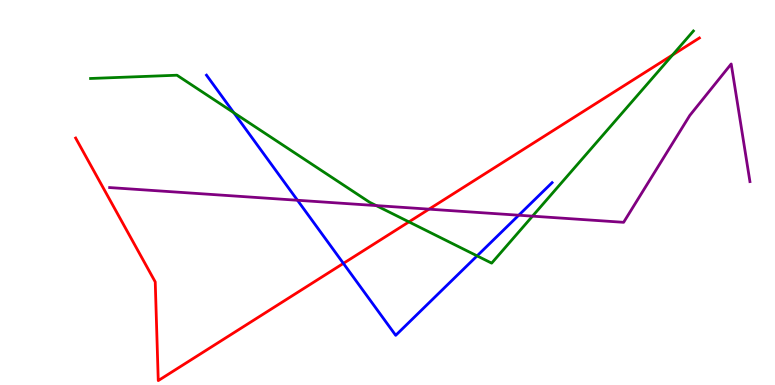[{'lines': ['blue', 'red'], 'intersections': [{'x': 4.43, 'y': 3.16}]}, {'lines': ['green', 'red'], 'intersections': [{'x': 5.28, 'y': 4.24}, {'x': 8.68, 'y': 8.57}]}, {'lines': ['purple', 'red'], 'intersections': [{'x': 5.54, 'y': 4.57}]}, {'lines': ['blue', 'green'], 'intersections': [{'x': 3.02, 'y': 7.07}, {'x': 6.16, 'y': 3.35}]}, {'lines': ['blue', 'purple'], 'intersections': [{'x': 3.84, 'y': 4.8}, {'x': 6.69, 'y': 4.41}]}, {'lines': ['green', 'purple'], 'intersections': [{'x': 4.85, 'y': 4.66}, {'x': 6.87, 'y': 4.39}]}]